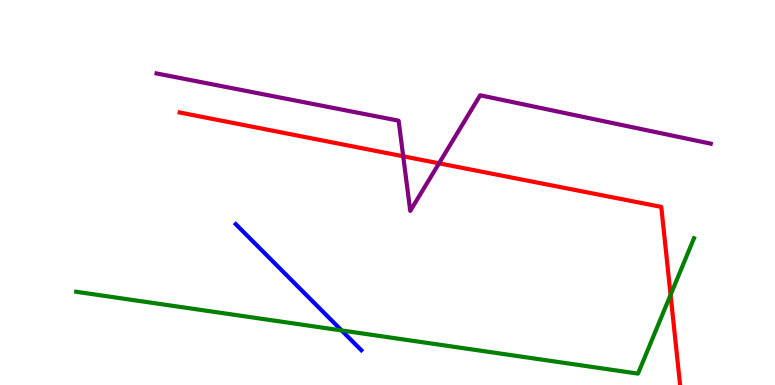[{'lines': ['blue', 'red'], 'intersections': []}, {'lines': ['green', 'red'], 'intersections': [{'x': 8.65, 'y': 2.34}]}, {'lines': ['purple', 'red'], 'intersections': [{'x': 5.2, 'y': 5.94}, {'x': 5.66, 'y': 5.76}]}, {'lines': ['blue', 'green'], 'intersections': [{'x': 4.41, 'y': 1.42}]}, {'lines': ['blue', 'purple'], 'intersections': []}, {'lines': ['green', 'purple'], 'intersections': []}]